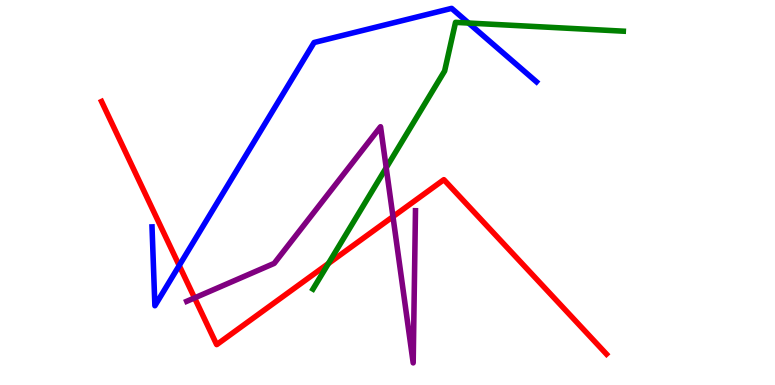[{'lines': ['blue', 'red'], 'intersections': [{'x': 2.31, 'y': 3.1}]}, {'lines': ['green', 'red'], 'intersections': [{'x': 4.24, 'y': 3.16}]}, {'lines': ['purple', 'red'], 'intersections': [{'x': 2.51, 'y': 2.26}, {'x': 5.07, 'y': 4.37}]}, {'lines': ['blue', 'green'], 'intersections': [{'x': 6.05, 'y': 9.4}]}, {'lines': ['blue', 'purple'], 'intersections': []}, {'lines': ['green', 'purple'], 'intersections': [{'x': 4.98, 'y': 5.64}]}]